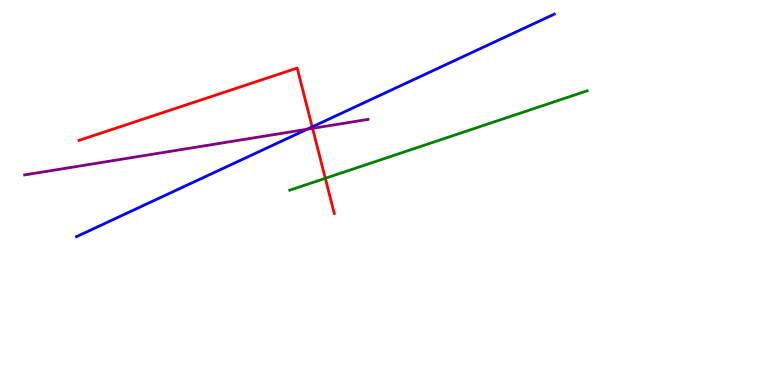[{'lines': ['blue', 'red'], 'intersections': [{'x': 4.03, 'y': 6.7}]}, {'lines': ['green', 'red'], 'intersections': [{'x': 4.2, 'y': 5.37}]}, {'lines': ['purple', 'red'], 'intersections': [{'x': 4.03, 'y': 6.67}]}, {'lines': ['blue', 'green'], 'intersections': []}, {'lines': ['blue', 'purple'], 'intersections': [{'x': 3.96, 'y': 6.64}]}, {'lines': ['green', 'purple'], 'intersections': []}]